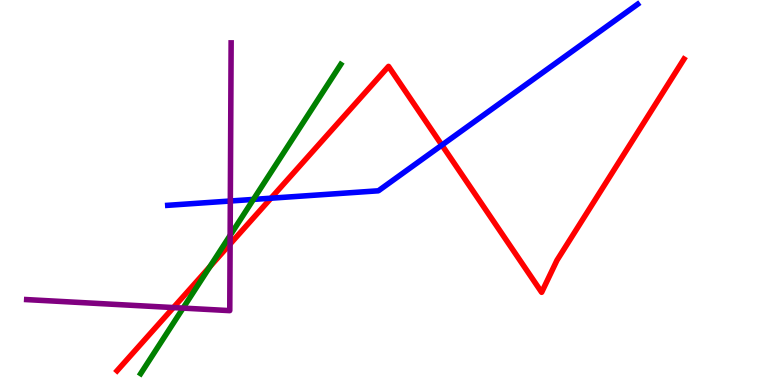[{'lines': ['blue', 'red'], 'intersections': [{'x': 3.5, 'y': 4.85}, {'x': 5.7, 'y': 6.23}]}, {'lines': ['green', 'red'], 'intersections': [{'x': 2.71, 'y': 3.07}]}, {'lines': ['purple', 'red'], 'intersections': [{'x': 2.24, 'y': 2.01}, {'x': 2.97, 'y': 3.66}]}, {'lines': ['blue', 'green'], 'intersections': [{'x': 3.27, 'y': 4.82}]}, {'lines': ['blue', 'purple'], 'intersections': [{'x': 2.97, 'y': 4.78}]}, {'lines': ['green', 'purple'], 'intersections': [{'x': 2.36, 'y': 2.0}, {'x': 2.97, 'y': 3.89}]}]